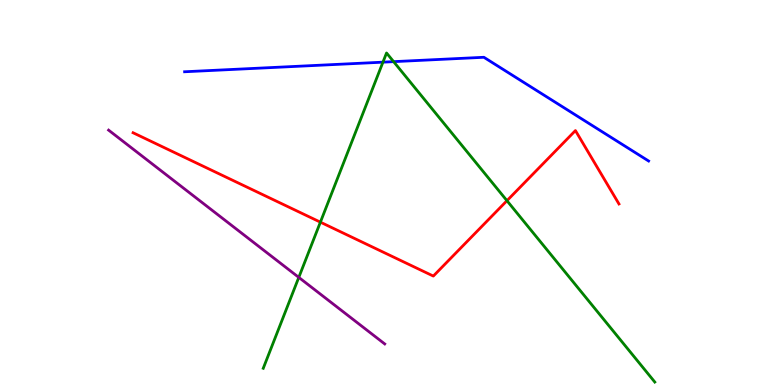[{'lines': ['blue', 'red'], 'intersections': []}, {'lines': ['green', 'red'], 'intersections': [{'x': 4.13, 'y': 4.23}, {'x': 6.54, 'y': 4.79}]}, {'lines': ['purple', 'red'], 'intersections': []}, {'lines': ['blue', 'green'], 'intersections': [{'x': 4.94, 'y': 8.39}, {'x': 5.08, 'y': 8.4}]}, {'lines': ['blue', 'purple'], 'intersections': []}, {'lines': ['green', 'purple'], 'intersections': [{'x': 3.86, 'y': 2.79}]}]